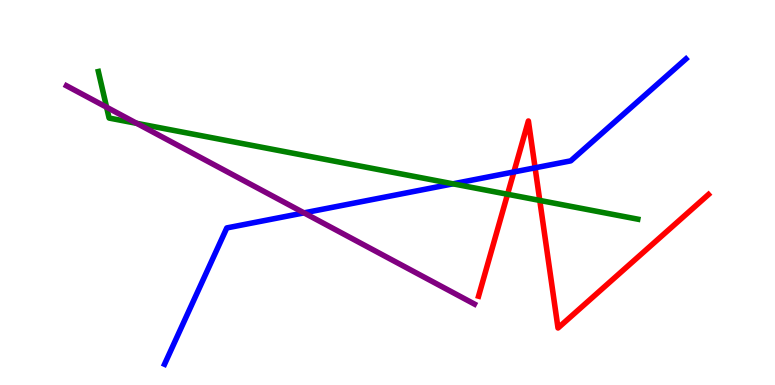[{'lines': ['blue', 'red'], 'intersections': [{'x': 6.63, 'y': 5.53}, {'x': 6.9, 'y': 5.64}]}, {'lines': ['green', 'red'], 'intersections': [{'x': 6.55, 'y': 4.95}, {'x': 6.96, 'y': 4.79}]}, {'lines': ['purple', 'red'], 'intersections': []}, {'lines': ['blue', 'green'], 'intersections': [{'x': 5.84, 'y': 5.23}]}, {'lines': ['blue', 'purple'], 'intersections': [{'x': 3.92, 'y': 4.47}]}, {'lines': ['green', 'purple'], 'intersections': [{'x': 1.38, 'y': 7.22}, {'x': 1.76, 'y': 6.8}]}]